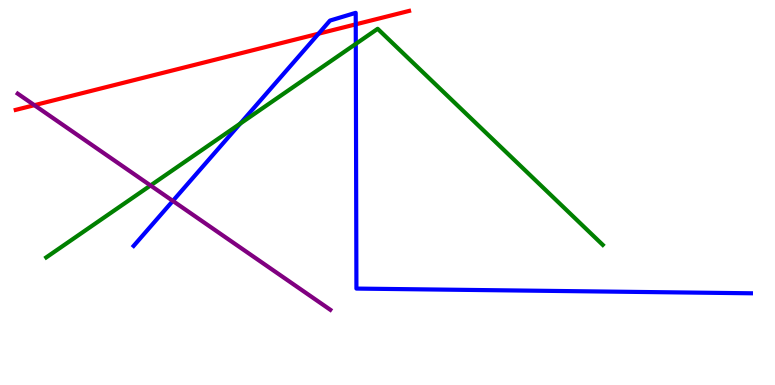[{'lines': ['blue', 'red'], 'intersections': [{'x': 4.11, 'y': 9.12}, {'x': 4.59, 'y': 9.37}]}, {'lines': ['green', 'red'], 'intersections': []}, {'lines': ['purple', 'red'], 'intersections': [{'x': 0.444, 'y': 7.27}]}, {'lines': ['blue', 'green'], 'intersections': [{'x': 3.1, 'y': 6.79}, {'x': 4.59, 'y': 8.86}]}, {'lines': ['blue', 'purple'], 'intersections': [{'x': 2.23, 'y': 4.78}]}, {'lines': ['green', 'purple'], 'intersections': [{'x': 1.94, 'y': 5.18}]}]